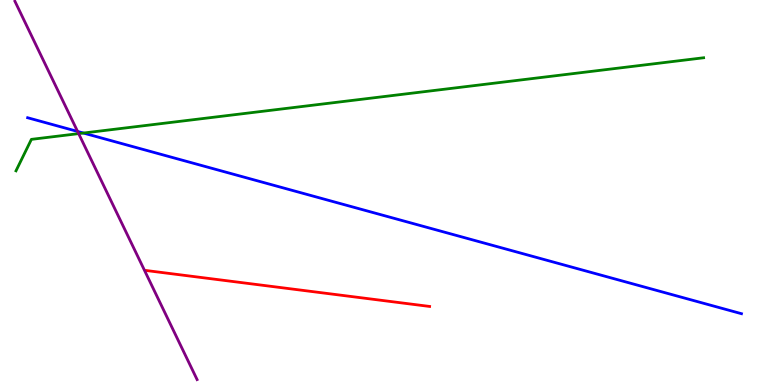[{'lines': ['blue', 'red'], 'intersections': []}, {'lines': ['green', 'red'], 'intersections': []}, {'lines': ['purple', 'red'], 'intersections': []}, {'lines': ['blue', 'green'], 'intersections': [{'x': 1.08, 'y': 6.54}]}, {'lines': ['blue', 'purple'], 'intersections': [{'x': 1.0, 'y': 6.59}]}, {'lines': ['green', 'purple'], 'intersections': [{'x': 1.01, 'y': 6.53}]}]